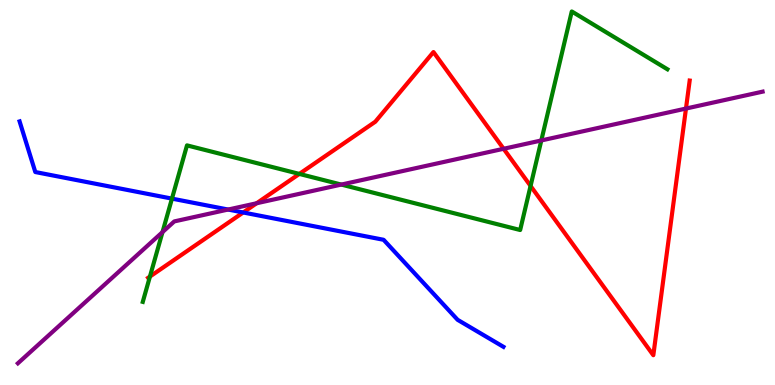[{'lines': ['blue', 'red'], 'intersections': [{'x': 3.14, 'y': 4.48}]}, {'lines': ['green', 'red'], 'intersections': [{'x': 1.93, 'y': 2.82}, {'x': 3.86, 'y': 5.48}, {'x': 6.85, 'y': 5.17}]}, {'lines': ['purple', 'red'], 'intersections': [{'x': 3.31, 'y': 4.72}, {'x': 6.5, 'y': 6.14}, {'x': 8.85, 'y': 7.18}]}, {'lines': ['blue', 'green'], 'intersections': [{'x': 2.22, 'y': 4.84}]}, {'lines': ['blue', 'purple'], 'intersections': [{'x': 2.94, 'y': 4.56}]}, {'lines': ['green', 'purple'], 'intersections': [{'x': 2.1, 'y': 3.97}, {'x': 4.4, 'y': 5.21}, {'x': 6.98, 'y': 6.35}]}]